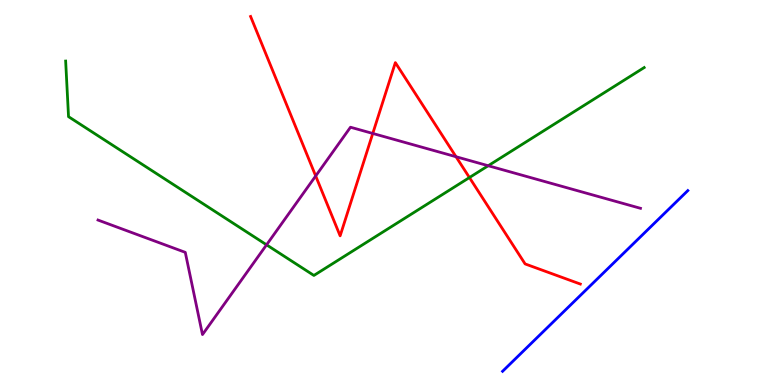[{'lines': ['blue', 'red'], 'intersections': []}, {'lines': ['green', 'red'], 'intersections': [{'x': 6.06, 'y': 5.39}]}, {'lines': ['purple', 'red'], 'intersections': [{'x': 4.07, 'y': 5.43}, {'x': 4.81, 'y': 6.53}, {'x': 5.88, 'y': 5.93}]}, {'lines': ['blue', 'green'], 'intersections': []}, {'lines': ['blue', 'purple'], 'intersections': []}, {'lines': ['green', 'purple'], 'intersections': [{'x': 3.44, 'y': 3.64}, {'x': 6.3, 'y': 5.7}]}]